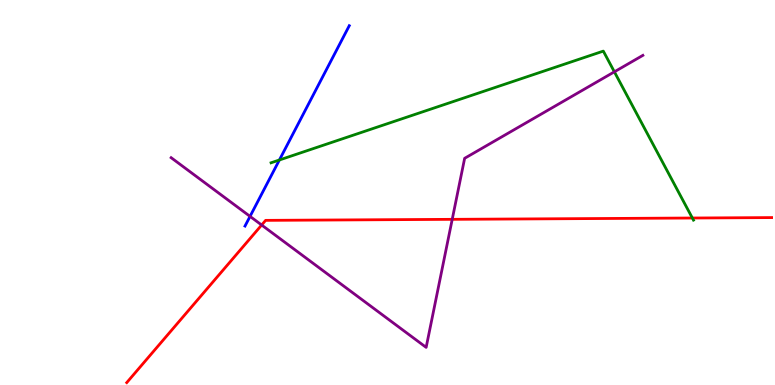[{'lines': ['blue', 'red'], 'intersections': []}, {'lines': ['green', 'red'], 'intersections': [{'x': 8.93, 'y': 4.34}]}, {'lines': ['purple', 'red'], 'intersections': [{'x': 3.38, 'y': 4.16}, {'x': 5.84, 'y': 4.3}]}, {'lines': ['blue', 'green'], 'intersections': [{'x': 3.61, 'y': 5.84}]}, {'lines': ['blue', 'purple'], 'intersections': [{'x': 3.23, 'y': 4.38}]}, {'lines': ['green', 'purple'], 'intersections': [{'x': 7.93, 'y': 8.13}]}]